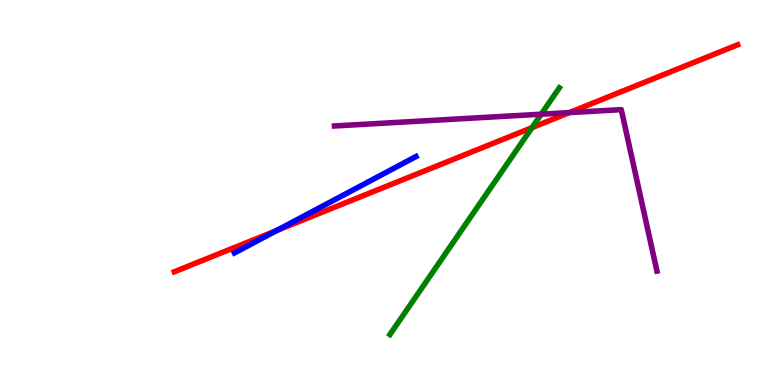[{'lines': ['blue', 'red'], 'intersections': [{'x': 3.57, 'y': 4.01}]}, {'lines': ['green', 'red'], 'intersections': [{'x': 6.86, 'y': 6.68}]}, {'lines': ['purple', 'red'], 'intersections': [{'x': 7.35, 'y': 7.08}]}, {'lines': ['blue', 'green'], 'intersections': []}, {'lines': ['blue', 'purple'], 'intersections': []}, {'lines': ['green', 'purple'], 'intersections': [{'x': 6.98, 'y': 7.03}]}]